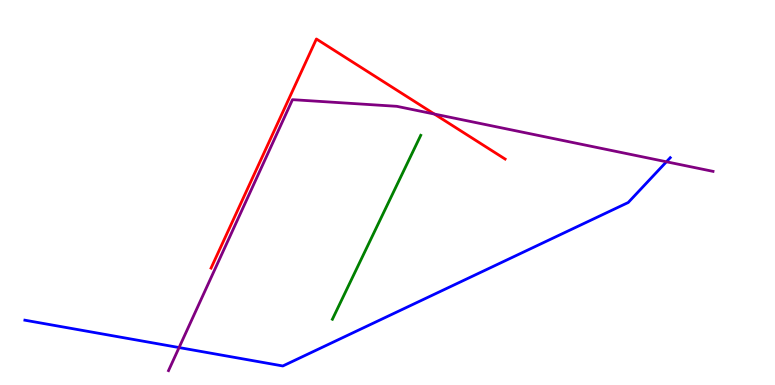[{'lines': ['blue', 'red'], 'intersections': []}, {'lines': ['green', 'red'], 'intersections': []}, {'lines': ['purple', 'red'], 'intersections': [{'x': 5.6, 'y': 7.04}]}, {'lines': ['blue', 'green'], 'intersections': []}, {'lines': ['blue', 'purple'], 'intersections': [{'x': 2.31, 'y': 0.973}, {'x': 8.6, 'y': 5.8}]}, {'lines': ['green', 'purple'], 'intersections': []}]